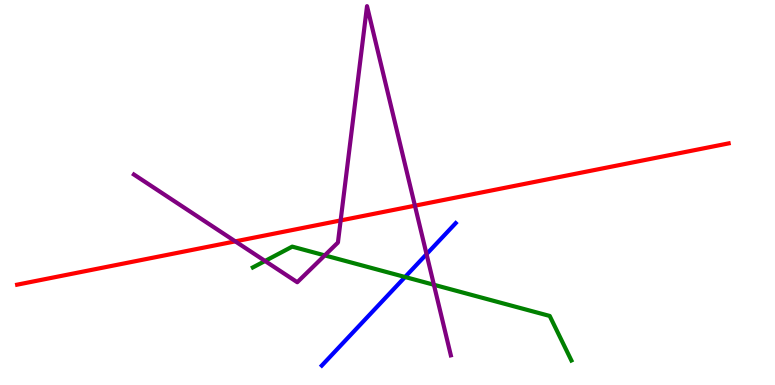[{'lines': ['blue', 'red'], 'intersections': []}, {'lines': ['green', 'red'], 'intersections': []}, {'lines': ['purple', 'red'], 'intersections': [{'x': 3.04, 'y': 3.73}, {'x': 4.4, 'y': 4.27}, {'x': 5.35, 'y': 4.66}]}, {'lines': ['blue', 'green'], 'intersections': [{'x': 5.23, 'y': 2.81}]}, {'lines': ['blue', 'purple'], 'intersections': [{'x': 5.5, 'y': 3.4}]}, {'lines': ['green', 'purple'], 'intersections': [{'x': 3.42, 'y': 3.22}, {'x': 4.19, 'y': 3.37}, {'x': 5.6, 'y': 2.6}]}]